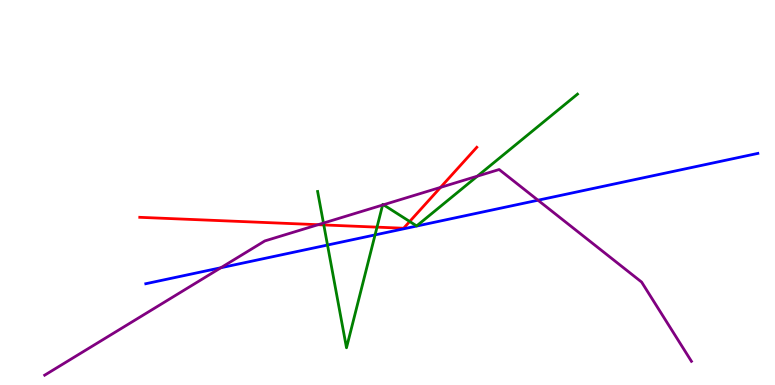[{'lines': ['blue', 'red'], 'intersections': []}, {'lines': ['green', 'red'], 'intersections': [{'x': 4.18, 'y': 4.16}, {'x': 4.86, 'y': 4.1}, {'x': 5.29, 'y': 4.25}]}, {'lines': ['purple', 'red'], 'intersections': [{'x': 4.1, 'y': 4.16}, {'x': 5.68, 'y': 5.13}]}, {'lines': ['blue', 'green'], 'intersections': [{'x': 4.23, 'y': 3.64}, {'x': 4.84, 'y': 3.9}]}, {'lines': ['blue', 'purple'], 'intersections': [{'x': 2.85, 'y': 3.05}, {'x': 6.94, 'y': 4.8}]}, {'lines': ['green', 'purple'], 'intersections': [{'x': 4.17, 'y': 4.21}, {'x': 4.94, 'y': 4.67}, {'x': 4.95, 'y': 4.68}, {'x': 6.16, 'y': 5.42}]}]